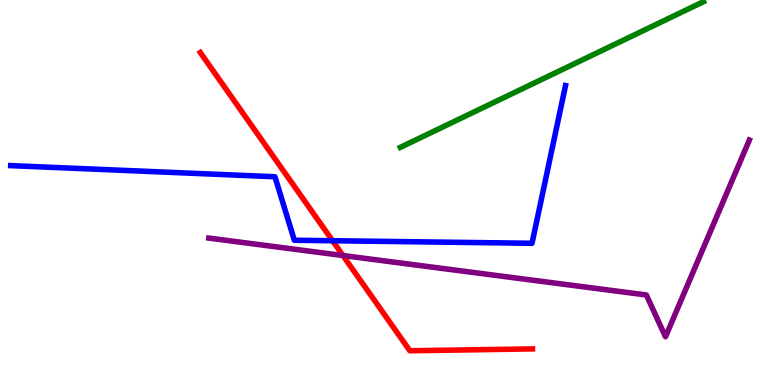[{'lines': ['blue', 'red'], 'intersections': [{'x': 4.29, 'y': 3.75}]}, {'lines': ['green', 'red'], 'intersections': []}, {'lines': ['purple', 'red'], 'intersections': [{'x': 4.43, 'y': 3.36}]}, {'lines': ['blue', 'green'], 'intersections': []}, {'lines': ['blue', 'purple'], 'intersections': []}, {'lines': ['green', 'purple'], 'intersections': []}]